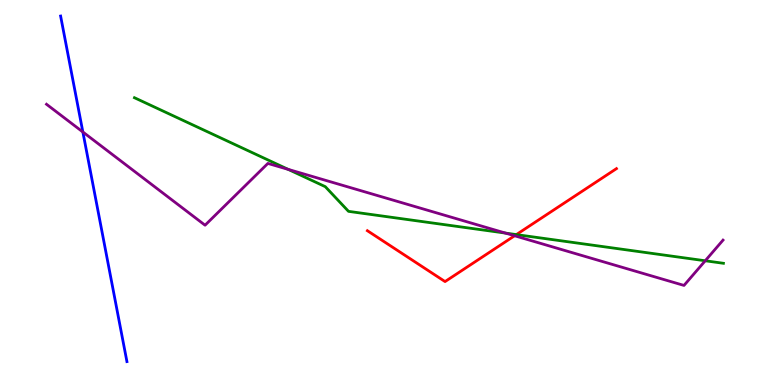[{'lines': ['blue', 'red'], 'intersections': []}, {'lines': ['green', 'red'], 'intersections': [{'x': 6.66, 'y': 3.91}]}, {'lines': ['purple', 'red'], 'intersections': [{'x': 6.64, 'y': 3.88}]}, {'lines': ['blue', 'green'], 'intersections': []}, {'lines': ['blue', 'purple'], 'intersections': [{'x': 1.07, 'y': 6.57}]}, {'lines': ['green', 'purple'], 'intersections': [{'x': 3.72, 'y': 5.6}, {'x': 6.52, 'y': 3.95}, {'x': 9.1, 'y': 3.23}]}]